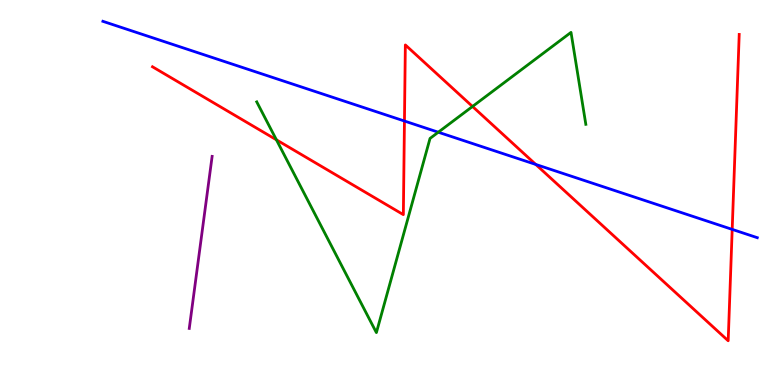[{'lines': ['blue', 'red'], 'intersections': [{'x': 5.22, 'y': 6.86}, {'x': 6.91, 'y': 5.73}, {'x': 9.45, 'y': 4.04}]}, {'lines': ['green', 'red'], 'intersections': [{'x': 3.57, 'y': 6.37}, {'x': 6.1, 'y': 7.23}]}, {'lines': ['purple', 'red'], 'intersections': []}, {'lines': ['blue', 'green'], 'intersections': [{'x': 5.66, 'y': 6.57}]}, {'lines': ['blue', 'purple'], 'intersections': []}, {'lines': ['green', 'purple'], 'intersections': []}]